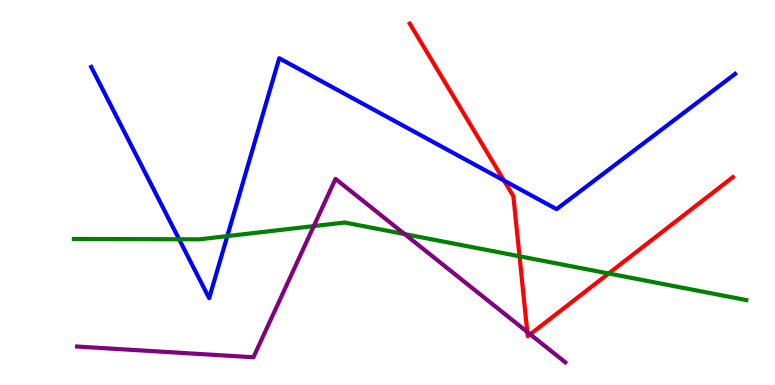[{'lines': ['blue', 'red'], 'intersections': [{'x': 6.5, 'y': 5.31}]}, {'lines': ['green', 'red'], 'intersections': [{'x': 6.7, 'y': 3.34}, {'x': 7.85, 'y': 2.9}]}, {'lines': ['purple', 'red'], 'intersections': [{'x': 6.8, 'y': 1.38}, {'x': 6.84, 'y': 1.32}]}, {'lines': ['blue', 'green'], 'intersections': [{'x': 2.31, 'y': 3.79}, {'x': 2.93, 'y': 3.87}]}, {'lines': ['blue', 'purple'], 'intersections': []}, {'lines': ['green', 'purple'], 'intersections': [{'x': 4.05, 'y': 4.13}, {'x': 5.22, 'y': 3.92}]}]